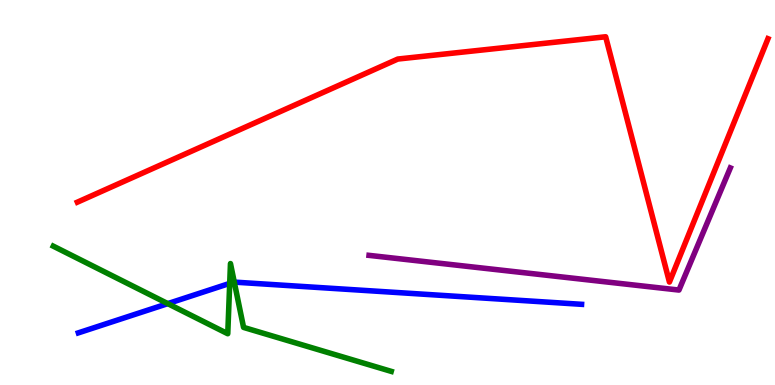[{'lines': ['blue', 'red'], 'intersections': []}, {'lines': ['green', 'red'], 'intersections': []}, {'lines': ['purple', 'red'], 'intersections': []}, {'lines': ['blue', 'green'], 'intersections': [{'x': 2.16, 'y': 2.11}, {'x': 2.96, 'y': 2.64}, {'x': 3.02, 'y': 2.67}]}, {'lines': ['blue', 'purple'], 'intersections': []}, {'lines': ['green', 'purple'], 'intersections': []}]